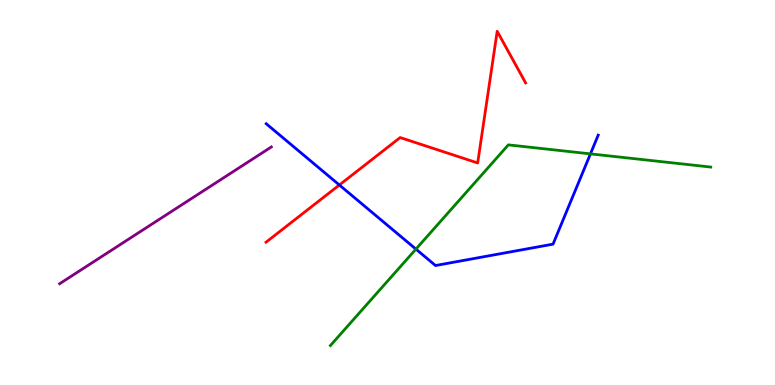[{'lines': ['blue', 'red'], 'intersections': [{'x': 4.38, 'y': 5.19}]}, {'lines': ['green', 'red'], 'intersections': []}, {'lines': ['purple', 'red'], 'intersections': []}, {'lines': ['blue', 'green'], 'intersections': [{'x': 5.37, 'y': 3.53}, {'x': 7.62, 'y': 6.0}]}, {'lines': ['blue', 'purple'], 'intersections': []}, {'lines': ['green', 'purple'], 'intersections': []}]